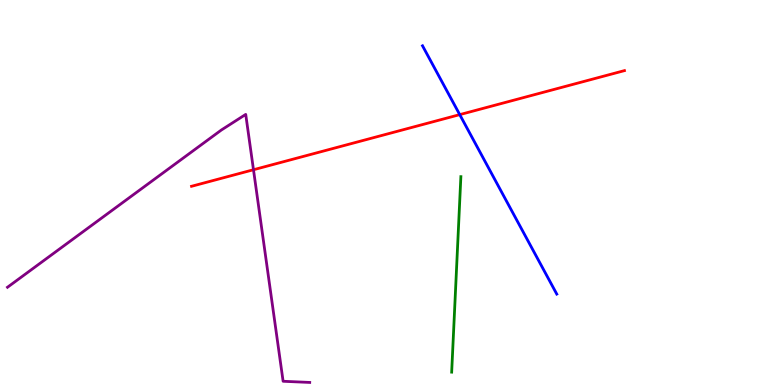[{'lines': ['blue', 'red'], 'intersections': [{'x': 5.93, 'y': 7.02}]}, {'lines': ['green', 'red'], 'intersections': []}, {'lines': ['purple', 'red'], 'intersections': [{'x': 3.27, 'y': 5.59}]}, {'lines': ['blue', 'green'], 'intersections': []}, {'lines': ['blue', 'purple'], 'intersections': []}, {'lines': ['green', 'purple'], 'intersections': []}]